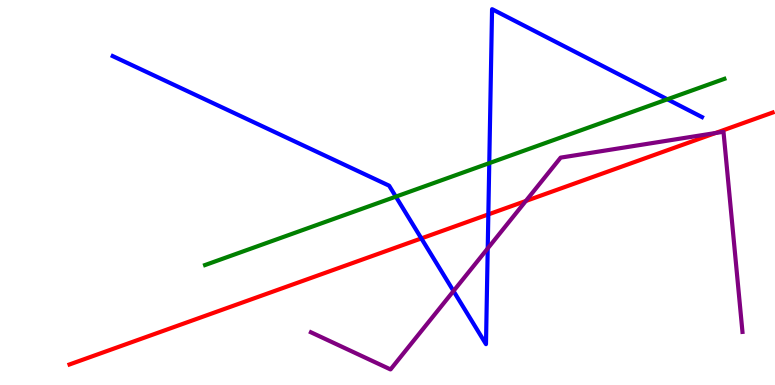[{'lines': ['blue', 'red'], 'intersections': [{'x': 5.44, 'y': 3.81}, {'x': 6.3, 'y': 4.43}]}, {'lines': ['green', 'red'], 'intersections': []}, {'lines': ['purple', 'red'], 'intersections': [{'x': 6.78, 'y': 4.78}, {'x': 9.23, 'y': 6.55}]}, {'lines': ['blue', 'green'], 'intersections': [{'x': 5.11, 'y': 4.89}, {'x': 6.31, 'y': 5.76}, {'x': 8.61, 'y': 7.42}]}, {'lines': ['blue', 'purple'], 'intersections': [{'x': 5.85, 'y': 2.44}, {'x': 6.29, 'y': 3.55}]}, {'lines': ['green', 'purple'], 'intersections': []}]